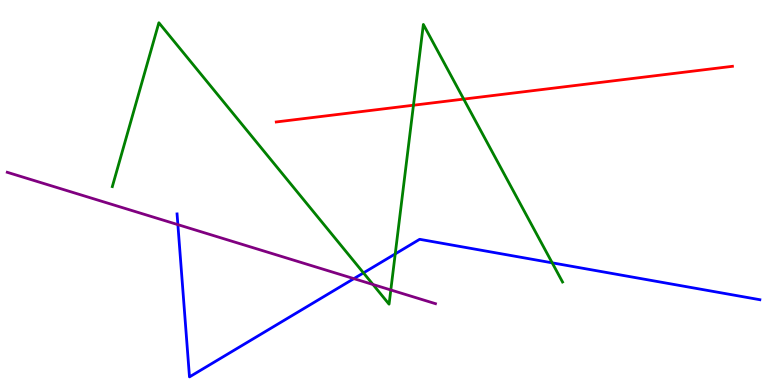[{'lines': ['blue', 'red'], 'intersections': []}, {'lines': ['green', 'red'], 'intersections': [{'x': 5.33, 'y': 7.27}, {'x': 5.98, 'y': 7.43}]}, {'lines': ['purple', 'red'], 'intersections': []}, {'lines': ['blue', 'green'], 'intersections': [{'x': 4.69, 'y': 2.91}, {'x': 5.1, 'y': 3.4}, {'x': 7.12, 'y': 3.17}]}, {'lines': ['blue', 'purple'], 'intersections': [{'x': 2.3, 'y': 4.17}, {'x': 4.57, 'y': 2.76}]}, {'lines': ['green', 'purple'], 'intersections': [{'x': 4.81, 'y': 2.61}, {'x': 5.04, 'y': 2.47}]}]